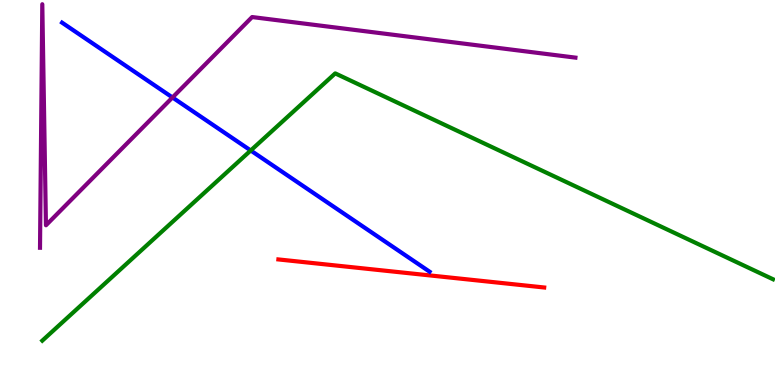[{'lines': ['blue', 'red'], 'intersections': []}, {'lines': ['green', 'red'], 'intersections': []}, {'lines': ['purple', 'red'], 'intersections': []}, {'lines': ['blue', 'green'], 'intersections': [{'x': 3.24, 'y': 6.09}]}, {'lines': ['blue', 'purple'], 'intersections': [{'x': 2.23, 'y': 7.47}]}, {'lines': ['green', 'purple'], 'intersections': []}]